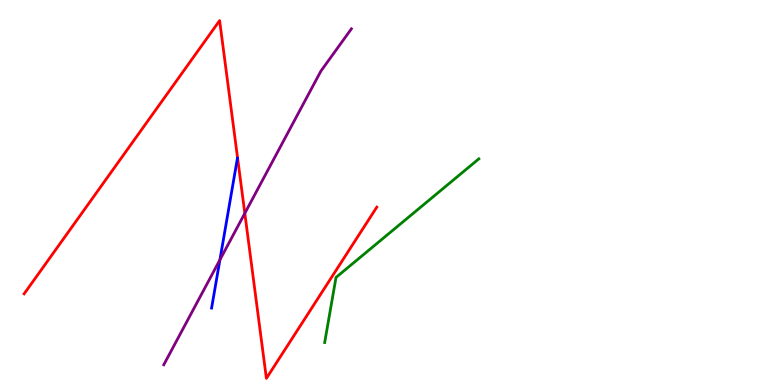[{'lines': ['blue', 'red'], 'intersections': []}, {'lines': ['green', 'red'], 'intersections': []}, {'lines': ['purple', 'red'], 'intersections': [{'x': 3.16, 'y': 4.46}]}, {'lines': ['blue', 'green'], 'intersections': []}, {'lines': ['blue', 'purple'], 'intersections': [{'x': 2.84, 'y': 3.25}]}, {'lines': ['green', 'purple'], 'intersections': []}]